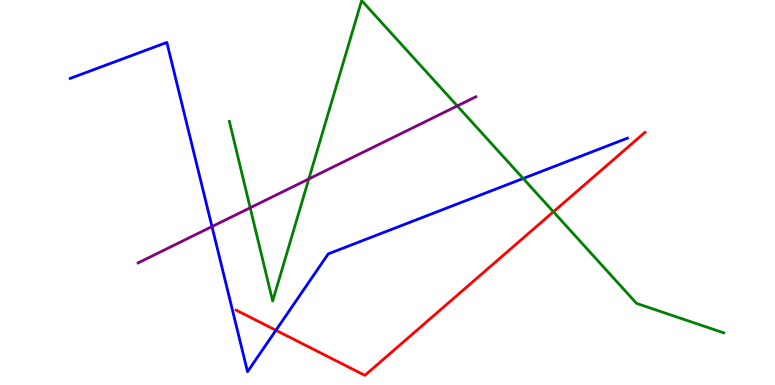[{'lines': ['blue', 'red'], 'intersections': [{'x': 3.56, 'y': 1.42}]}, {'lines': ['green', 'red'], 'intersections': [{'x': 7.14, 'y': 4.5}]}, {'lines': ['purple', 'red'], 'intersections': []}, {'lines': ['blue', 'green'], 'intersections': [{'x': 6.75, 'y': 5.36}]}, {'lines': ['blue', 'purple'], 'intersections': [{'x': 2.74, 'y': 4.12}]}, {'lines': ['green', 'purple'], 'intersections': [{'x': 3.23, 'y': 4.6}, {'x': 3.98, 'y': 5.35}, {'x': 5.9, 'y': 7.25}]}]